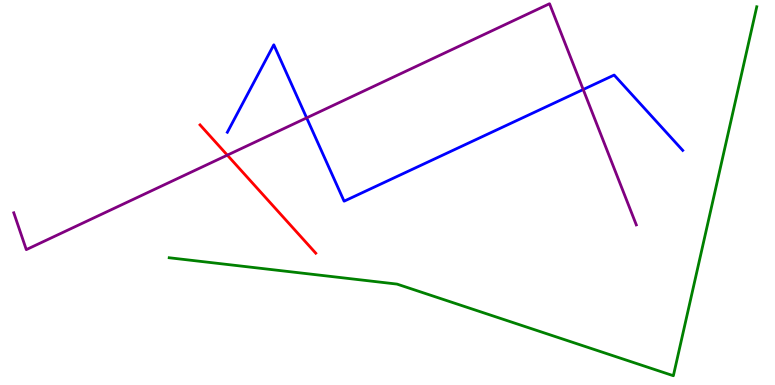[{'lines': ['blue', 'red'], 'intersections': []}, {'lines': ['green', 'red'], 'intersections': []}, {'lines': ['purple', 'red'], 'intersections': [{'x': 2.93, 'y': 5.97}]}, {'lines': ['blue', 'green'], 'intersections': []}, {'lines': ['blue', 'purple'], 'intersections': [{'x': 3.96, 'y': 6.94}, {'x': 7.53, 'y': 7.68}]}, {'lines': ['green', 'purple'], 'intersections': []}]